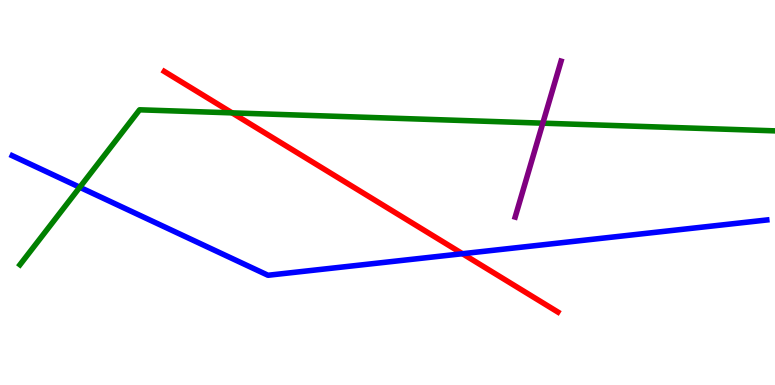[{'lines': ['blue', 'red'], 'intersections': [{'x': 5.97, 'y': 3.41}]}, {'lines': ['green', 'red'], 'intersections': [{'x': 2.99, 'y': 7.07}]}, {'lines': ['purple', 'red'], 'intersections': []}, {'lines': ['blue', 'green'], 'intersections': [{'x': 1.03, 'y': 5.14}]}, {'lines': ['blue', 'purple'], 'intersections': []}, {'lines': ['green', 'purple'], 'intersections': [{'x': 7.0, 'y': 6.8}]}]